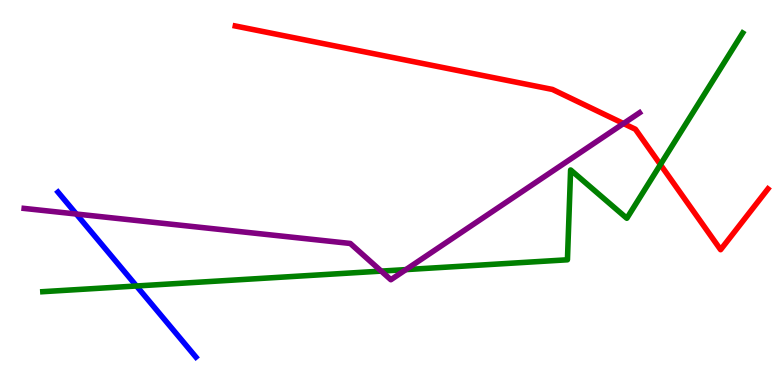[{'lines': ['blue', 'red'], 'intersections': []}, {'lines': ['green', 'red'], 'intersections': [{'x': 8.52, 'y': 5.73}]}, {'lines': ['purple', 'red'], 'intersections': [{'x': 8.04, 'y': 6.79}]}, {'lines': ['blue', 'green'], 'intersections': [{'x': 1.76, 'y': 2.57}]}, {'lines': ['blue', 'purple'], 'intersections': [{'x': 0.985, 'y': 4.44}]}, {'lines': ['green', 'purple'], 'intersections': [{'x': 4.92, 'y': 2.96}, {'x': 5.24, 'y': 3.0}]}]